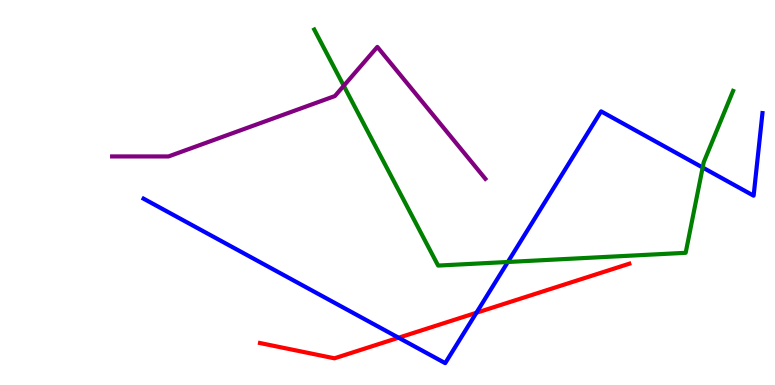[{'lines': ['blue', 'red'], 'intersections': [{'x': 5.14, 'y': 1.23}, {'x': 6.15, 'y': 1.88}]}, {'lines': ['green', 'red'], 'intersections': []}, {'lines': ['purple', 'red'], 'intersections': []}, {'lines': ['blue', 'green'], 'intersections': [{'x': 6.55, 'y': 3.2}, {'x': 9.07, 'y': 5.65}]}, {'lines': ['blue', 'purple'], 'intersections': []}, {'lines': ['green', 'purple'], 'intersections': [{'x': 4.44, 'y': 7.77}]}]